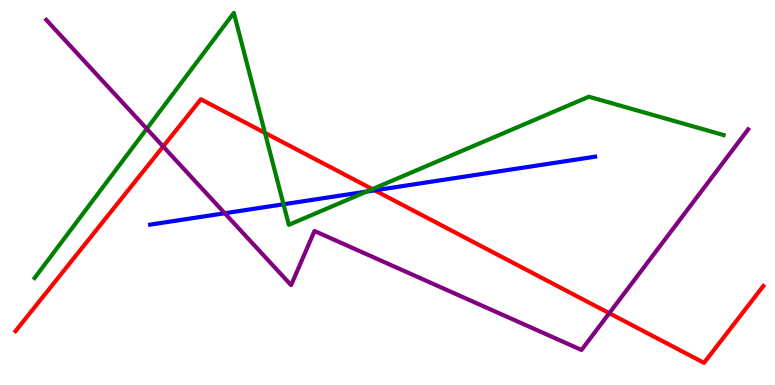[{'lines': ['blue', 'red'], 'intersections': [{'x': 4.84, 'y': 5.06}]}, {'lines': ['green', 'red'], 'intersections': [{'x': 3.42, 'y': 6.55}, {'x': 4.81, 'y': 5.09}]}, {'lines': ['purple', 'red'], 'intersections': [{'x': 2.11, 'y': 6.19}, {'x': 7.86, 'y': 1.86}]}, {'lines': ['blue', 'green'], 'intersections': [{'x': 3.66, 'y': 4.69}, {'x': 4.73, 'y': 5.02}]}, {'lines': ['blue', 'purple'], 'intersections': [{'x': 2.9, 'y': 4.46}]}, {'lines': ['green', 'purple'], 'intersections': [{'x': 1.89, 'y': 6.66}]}]